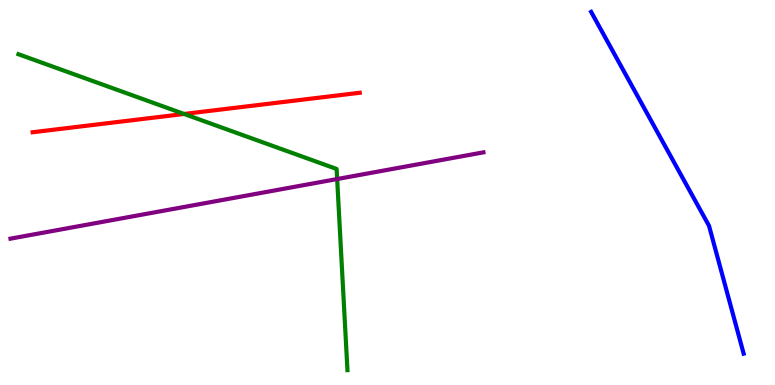[{'lines': ['blue', 'red'], 'intersections': []}, {'lines': ['green', 'red'], 'intersections': [{'x': 2.38, 'y': 7.04}]}, {'lines': ['purple', 'red'], 'intersections': []}, {'lines': ['blue', 'green'], 'intersections': []}, {'lines': ['blue', 'purple'], 'intersections': []}, {'lines': ['green', 'purple'], 'intersections': [{'x': 4.35, 'y': 5.35}]}]